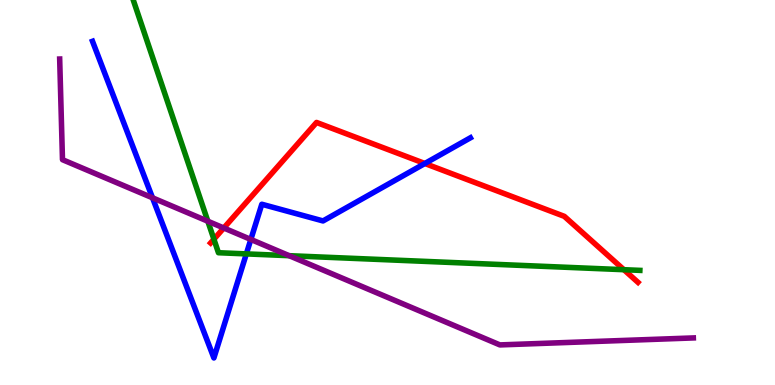[{'lines': ['blue', 'red'], 'intersections': [{'x': 5.48, 'y': 5.75}]}, {'lines': ['green', 'red'], 'intersections': [{'x': 2.76, 'y': 3.79}, {'x': 8.05, 'y': 2.99}]}, {'lines': ['purple', 'red'], 'intersections': [{'x': 2.89, 'y': 4.08}]}, {'lines': ['blue', 'green'], 'intersections': [{'x': 3.18, 'y': 3.41}]}, {'lines': ['blue', 'purple'], 'intersections': [{'x': 1.97, 'y': 4.86}, {'x': 3.24, 'y': 3.78}]}, {'lines': ['green', 'purple'], 'intersections': [{'x': 2.68, 'y': 4.25}, {'x': 3.73, 'y': 3.36}]}]